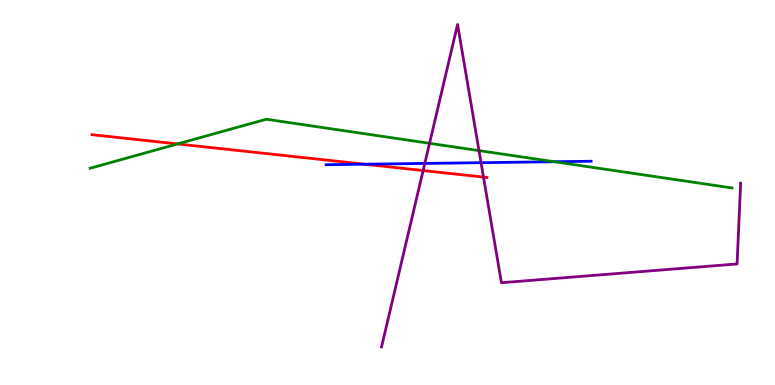[{'lines': ['blue', 'red'], 'intersections': [{'x': 4.7, 'y': 5.73}]}, {'lines': ['green', 'red'], 'intersections': [{'x': 2.29, 'y': 6.26}]}, {'lines': ['purple', 'red'], 'intersections': [{'x': 5.46, 'y': 5.57}, {'x': 6.24, 'y': 5.4}]}, {'lines': ['blue', 'green'], 'intersections': [{'x': 7.15, 'y': 5.8}]}, {'lines': ['blue', 'purple'], 'intersections': [{'x': 5.48, 'y': 5.76}, {'x': 6.21, 'y': 5.77}]}, {'lines': ['green', 'purple'], 'intersections': [{'x': 5.54, 'y': 6.28}, {'x': 6.18, 'y': 6.09}]}]